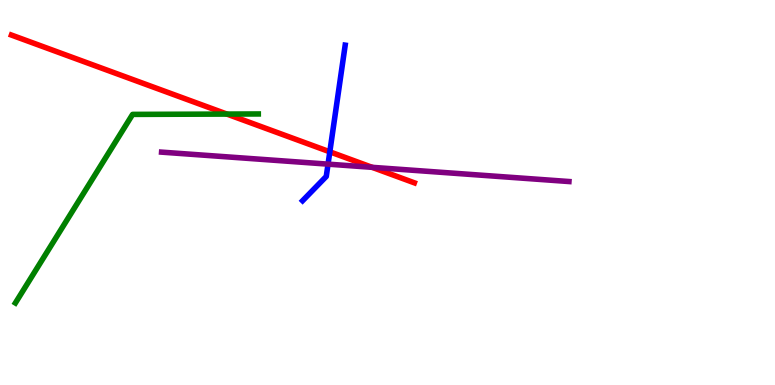[{'lines': ['blue', 'red'], 'intersections': [{'x': 4.26, 'y': 6.06}]}, {'lines': ['green', 'red'], 'intersections': [{'x': 2.93, 'y': 7.04}]}, {'lines': ['purple', 'red'], 'intersections': [{'x': 4.8, 'y': 5.65}]}, {'lines': ['blue', 'green'], 'intersections': []}, {'lines': ['blue', 'purple'], 'intersections': [{'x': 4.23, 'y': 5.74}]}, {'lines': ['green', 'purple'], 'intersections': []}]